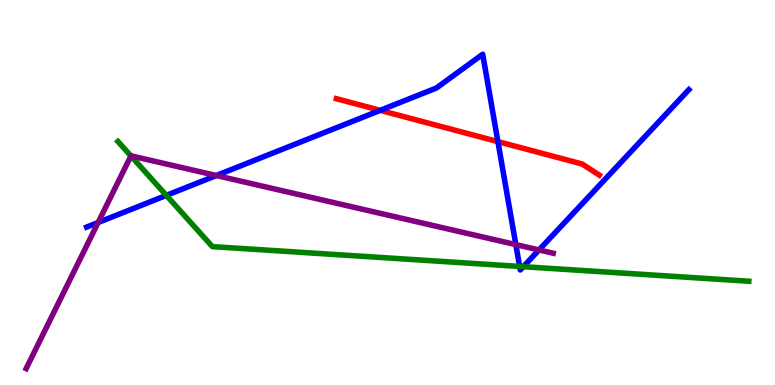[{'lines': ['blue', 'red'], 'intersections': [{'x': 4.91, 'y': 7.13}, {'x': 6.42, 'y': 6.32}]}, {'lines': ['green', 'red'], 'intersections': []}, {'lines': ['purple', 'red'], 'intersections': []}, {'lines': ['blue', 'green'], 'intersections': [{'x': 2.15, 'y': 4.93}, {'x': 6.71, 'y': 3.08}, {'x': 6.75, 'y': 3.07}]}, {'lines': ['blue', 'purple'], 'intersections': [{'x': 1.27, 'y': 4.22}, {'x': 2.79, 'y': 5.44}, {'x': 6.66, 'y': 3.65}, {'x': 6.95, 'y': 3.51}]}, {'lines': ['green', 'purple'], 'intersections': [{'x': 1.69, 'y': 5.95}]}]